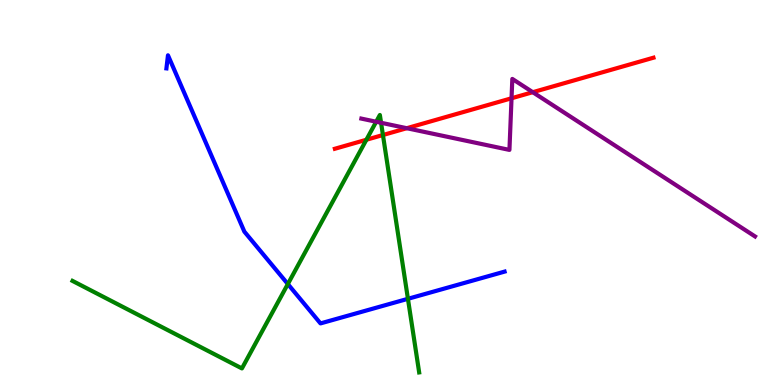[{'lines': ['blue', 'red'], 'intersections': []}, {'lines': ['green', 'red'], 'intersections': [{'x': 4.73, 'y': 6.37}, {'x': 4.94, 'y': 6.49}]}, {'lines': ['purple', 'red'], 'intersections': [{'x': 5.25, 'y': 6.67}, {'x': 6.6, 'y': 7.45}, {'x': 6.87, 'y': 7.61}]}, {'lines': ['blue', 'green'], 'intersections': [{'x': 3.71, 'y': 2.62}, {'x': 5.26, 'y': 2.24}]}, {'lines': ['blue', 'purple'], 'intersections': []}, {'lines': ['green', 'purple'], 'intersections': [{'x': 4.85, 'y': 6.84}, {'x': 4.92, 'y': 6.81}]}]